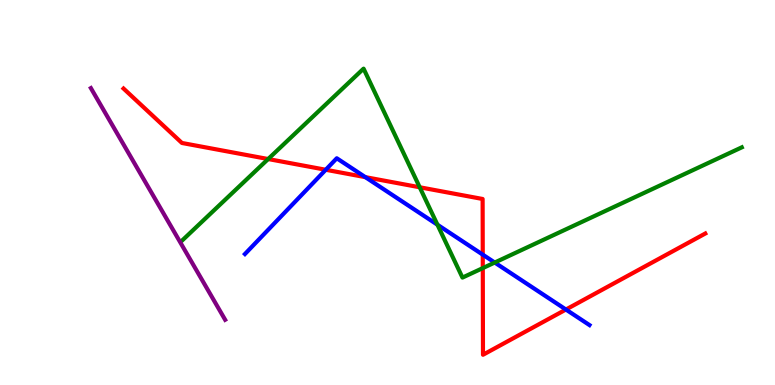[{'lines': ['blue', 'red'], 'intersections': [{'x': 4.2, 'y': 5.59}, {'x': 4.71, 'y': 5.4}, {'x': 6.23, 'y': 3.39}, {'x': 7.3, 'y': 1.96}]}, {'lines': ['green', 'red'], 'intersections': [{'x': 3.46, 'y': 5.87}, {'x': 5.42, 'y': 5.14}, {'x': 6.23, 'y': 3.04}]}, {'lines': ['purple', 'red'], 'intersections': []}, {'lines': ['blue', 'green'], 'intersections': [{'x': 5.64, 'y': 4.16}, {'x': 6.38, 'y': 3.18}]}, {'lines': ['blue', 'purple'], 'intersections': []}, {'lines': ['green', 'purple'], 'intersections': []}]